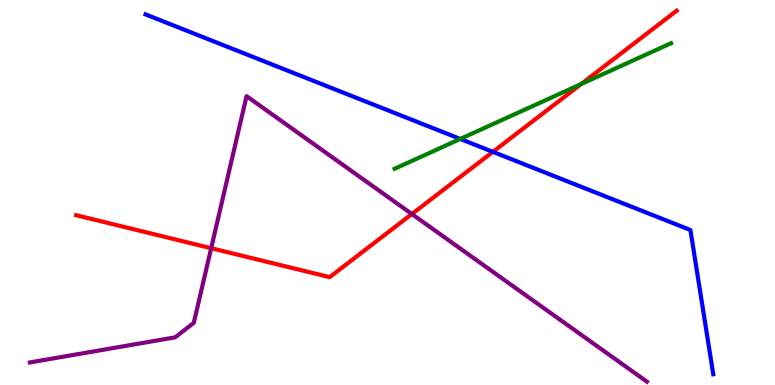[{'lines': ['blue', 'red'], 'intersections': [{'x': 6.36, 'y': 6.06}]}, {'lines': ['green', 'red'], 'intersections': [{'x': 7.5, 'y': 7.82}]}, {'lines': ['purple', 'red'], 'intersections': [{'x': 2.72, 'y': 3.55}, {'x': 5.31, 'y': 4.44}]}, {'lines': ['blue', 'green'], 'intersections': [{'x': 5.94, 'y': 6.39}]}, {'lines': ['blue', 'purple'], 'intersections': []}, {'lines': ['green', 'purple'], 'intersections': []}]